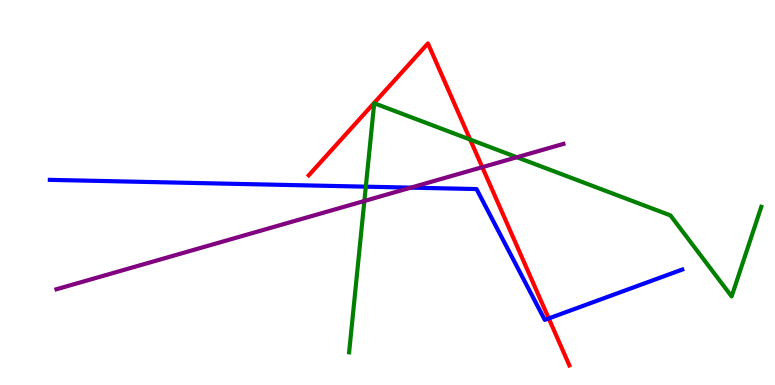[{'lines': ['blue', 'red'], 'intersections': [{'x': 7.08, 'y': 1.73}]}, {'lines': ['green', 'red'], 'intersections': [{'x': 6.07, 'y': 6.38}]}, {'lines': ['purple', 'red'], 'intersections': [{'x': 6.22, 'y': 5.66}]}, {'lines': ['blue', 'green'], 'intersections': [{'x': 4.72, 'y': 5.15}]}, {'lines': ['blue', 'purple'], 'intersections': [{'x': 5.3, 'y': 5.13}]}, {'lines': ['green', 'purple'], 'intersections': [{'x': 4.7, 'y': 4.78}, {'x': 6.67, 'y': 5.92}]}]